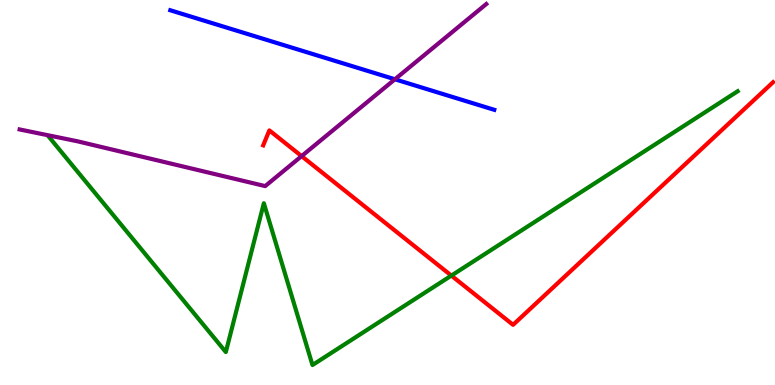[{'lines': ['blue', 'red'], 'intersections': []}, {'lines': ['green', 'red'], 'intersections': [{'x': 5.82, 'y': 2.84}]}, {'lines': ['purple', 'red'], 'intersections': [{'x': 3.89, 'y': 5.94}]}, {'lines': ['blue', 'green'], 'intersections': []}, {'lines': ['blue', 'purple'], 'intersections': [{'x': 5.1, 'y': 7.94}]}, {'lines': ['green', 'purple'], 'intersections': []}]